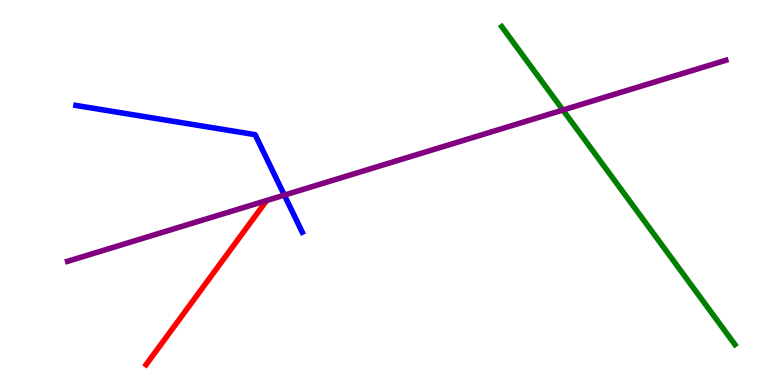[{'lines': ['blue', 'red'], 'intersections': []}, {'lines': ['green', 'red'], 'intersections': []}, {'lines': ['purple', 'red'], 'intersections': []}, {'lines': ['blue', 'green'], 'intersections': []}, {'lines': ['blue', 'purple'], 'intersections': [{'x': 3.67, 'y': 4.93}]}, {'lines': ['green', 'purple'], 'intersections': [{'x': 7.26, 'y': 7.14}]}]